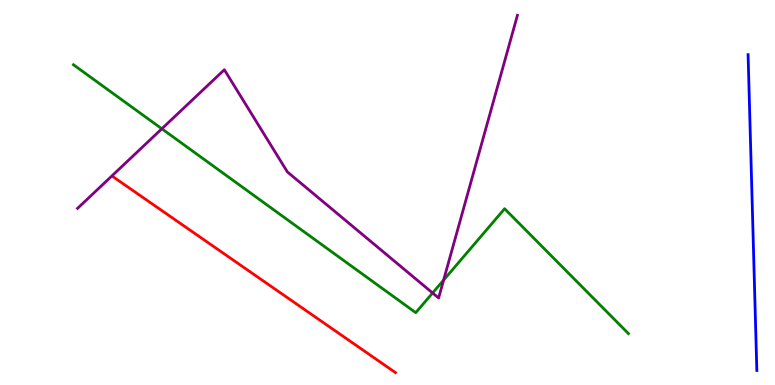[{'lines': ['blue', 'red'], 'intersections': []}, {'lines': ['green', 'red'], 'intersections': []}, {'lines': ['purple', 'red'], 'intersections': []}, {'lines': ['blue', 'green'], 'intersections': []}, {'lines': ['blue', 'purple'], 'intersections': []}, {'lines': ['green', 'purple'], 'intersections': [{'x': 2.09, 'y': 6.66}, {'x': 5.58, 'y': 2.39}, {'x': 5.72, 'y': 2.72}]}]